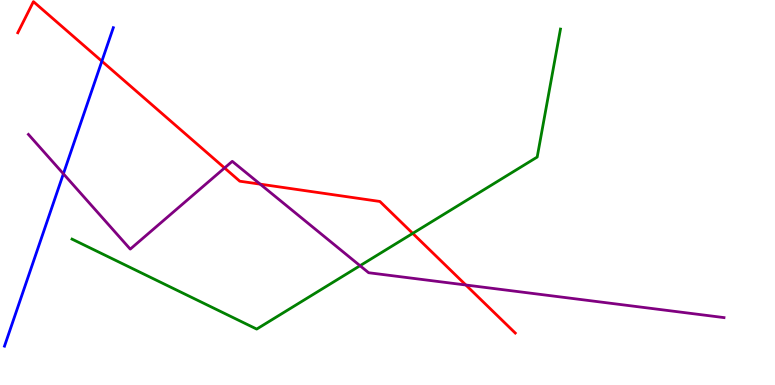[{'lines': ['blue', 'red'], 'intersections': [{'x': 1.31, 'y': 8.41}]}, {'lines': ['green', 'red'], 'intersections': [{'x': 5.33, 'y': 3.94}]}, {'lines': ['purple', 'red'], 'intersections': [{'x': 2.9, 'y': 5.64}, {'x': 3.36, 'y': 5.22}, {'x': 6.01, 'y': 2.6}]}, {'lines': ['blue', 'green'], 'intersections': []}, {'lines': ['blue', 'purple'], 'intersections': [{'x': 0.818, 'y': 5.49}]}, {'lines': ['green', 'purple'], 'intersections': [{'x': 4.65, 'y': 3.1}]}]